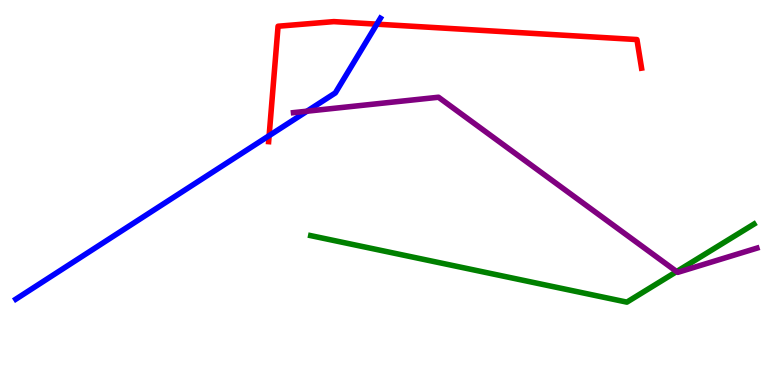[{'lines': ['blue', 'red'], 'intersections': [{'x': 3.47, 'y': 6.48}, {'x': 4.86, 'y': 9.37}]}, {'lines': ['green', 'red'], 'intersections': []}, {'lines': ['purple', 'red'], 'intersections': []}, {'lines': ['blue', 'green'], 'intersections': []}, {'lines': ['blue', 'purple'], 'intersections': [{'x': 3.96, 'y': 7.11}]}, {'lines': ['green', 'purple'], 'intersections': [{'x': 8.73, 'y': 2.95}]}]